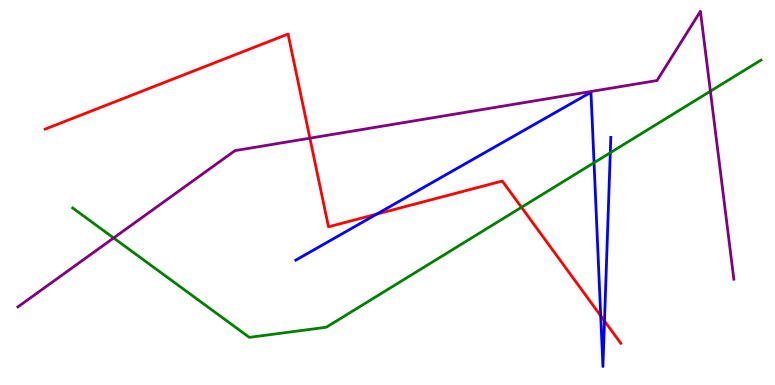[{'lines': ['blue', 'red'], 'intersections': [{'x': 4.86, 'y': 4.44}, {'x': 7.75, 'y': 1.8}, {'x': 7.8, 'y': 1.66}]}, {'lines': ['green', 'red'], 'intersections': [{'x': 6.73, 'y': 4.62}]}, {'lines': ['purple', 'red'], 'intersections': [{'x': 4.0, 'y': 6.41}]}, {'lines': ['blue', 'green'], 'intersections': [{'x': 7.66, 'y': 5.77}, {'x': 7.87, 'y': 6.03}]}, {'lines': ['blue', 'purple'], 'intersections': []}, {'lines': ['green', 'purple'], 'intersections': [{'x': 1.47, 'y': 3.82}, {'x': 9.17, 'y': 7.63}]}]